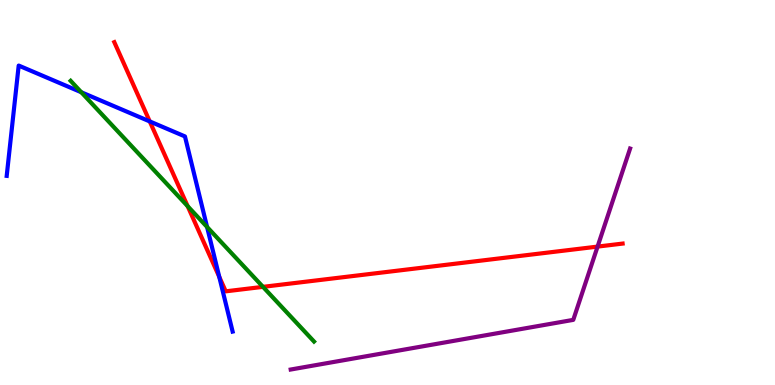[{'lines': ['blue', 'red'], 'intersections': [{'x': 1.93, 'y': 6.85}, {'x': 2.83, 'y': 2.81}]}, {'lines': ['green', 'red'], 'intersections': [{'x': 2.42, 'y': 4.64}, {'x': 3.39, 'y': 2.55}]}, {'lines': ['purple', 'red'], 'intersections': [{'x': 7.71, 'y': 3.59}]}, {'lines': ['blue', 'green'], 'intersections': [{'x': 1.05, 'y': 7.6}, {'x': 2.67, 'y': 4.1}]}, {'lines': ['blue', 'purple'], 'intersections': []}, {'lines': ['green', 'purple'], 'intersections': []}]